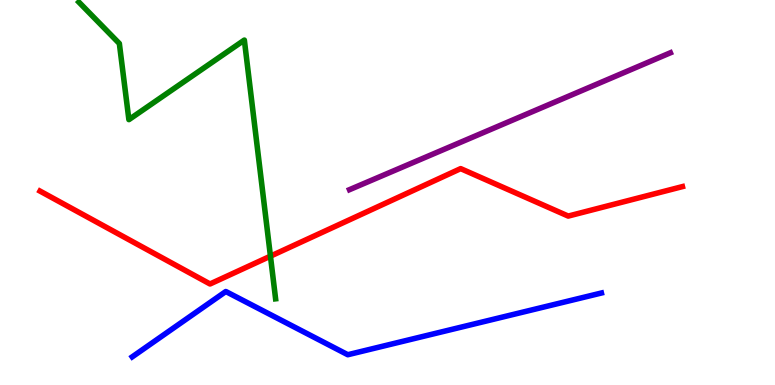[{'lines': ['blue', 'red'], 'intersections': []}, {'lines': ['green', 'red'], 'intersections': [{'x': 3.49, 'y': 3.35}]}, {'lines': ['purple', 'red'], 'intersections': []}, {'lines': ['blue', 'green'], 'intersections': []}, {'lines': ['blue', 'purple'], 'intersections': []}, {'lines': ['green', 'purple'], 'intersections': []}]